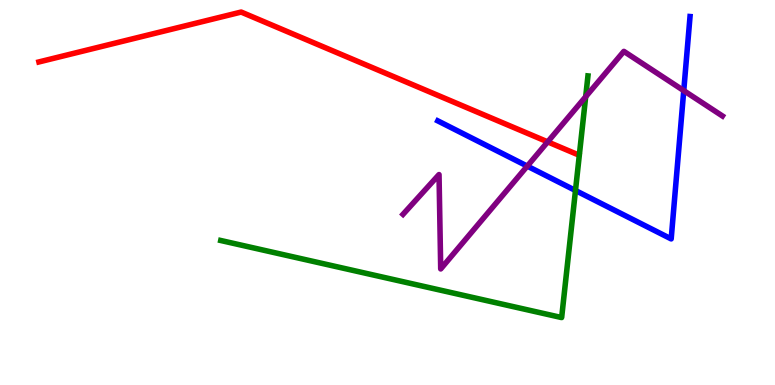[{'lines': ['blue', 'red'], 'intersections': []}, {'lines': ['green', 'red'], 'intersections': []}, {'lines': ['purple', 'red'], 'intersections': [{'x': 7.07, 'y': 6.32}]}, {'lines': ['blue', 'green'], 'intersections': [{'x': 7.43, 'y': 5.05}]}, {'lines': ['blue', 'purple'], 'intersections': [{'x': 6.8, 'y': 5.69}, {'x': 8.82, 'y': 7.65}]}, {'lines': ['green', 'purple'], 'intersections': [{'x': 7.56, 'y': 7.49}]}]